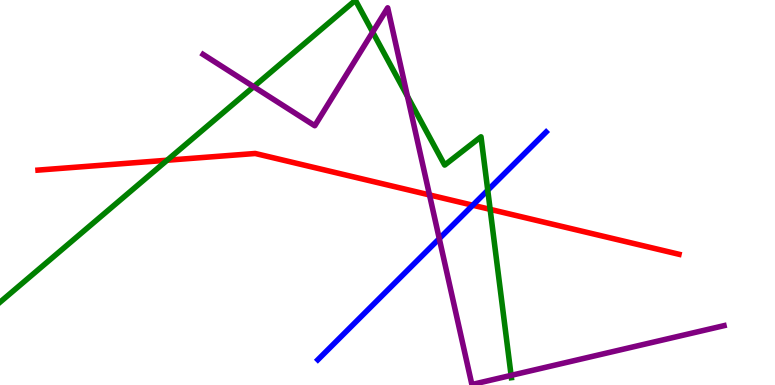[{'lines': ['blue', 'red'], 'intersections': [{'x': 6.1, 'y': 4.67}]}, {'lines': ['green', 'red'], 'intersections': [{'x': 2.16, 'y': 5.84}, {'x': 6.32, 'y': 4.56}]}, {'lines': ['purple', 'red'], 'intersections': [{'x': 5.54, 'y': 4.94}]}, {'lines': ['blue', 'green'], 'intersections': [{'x': 6.29, 'y': 5.06}]}, {'lines': ['blue', 'purple'], 'intersections': [{'x': 5.67, 'y': 3.8}]}, {'lines': ['green', 'purple'], 'intersections': [{'x': 3.27, 'y': 7.75}, {'x': 4.81, 'y': 9.17}, {'x': 5.26, 'y': 7.5}, {'x': 6.59, 'y': 0.25}]}]